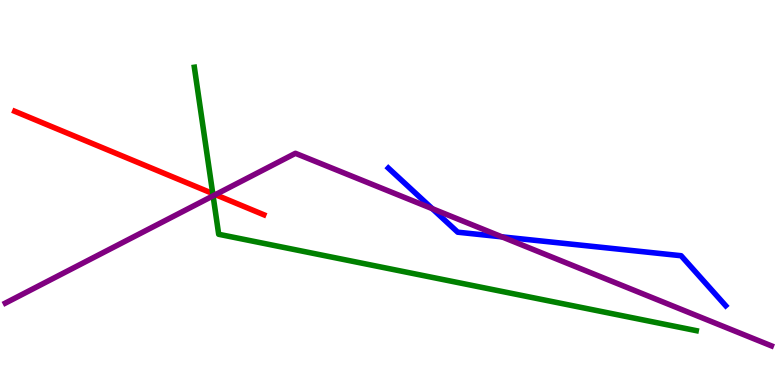[{'lines': ['blue', 'red'], 'intersections': []}, {'lines': ['green', 'red'], 'intersections': [{'x': 2.75, 'y': 4.97}]}, {'lines': ['purple', 'red'], 'intersections': [{'x': 2.78, 'y': 4.94}]}, {'lines': ['blue', 'green'], 'intersections': []}, {'lines': ['blue', 'purple'], 'intersections': [{'x': 5.58, 'y': 4.58}, {'x': 6.48, 'y': 3.85}]}, {'lines': ['green', 'purple'], 'intersections': [{'x': 2.75, 'y': 4.91}]}]